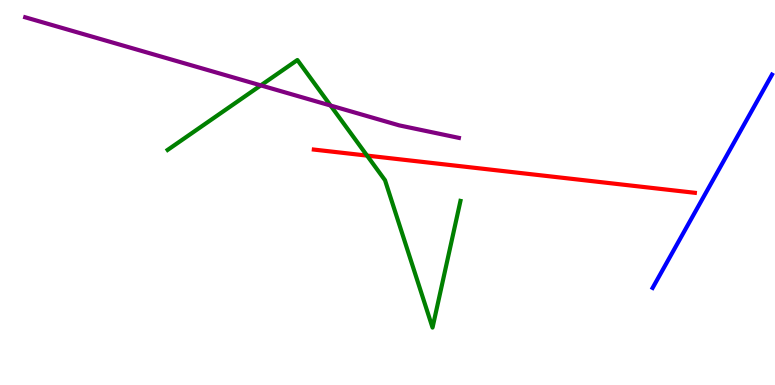[{'lines': ['blue', 'red'], 'intersections': []}, {'lines': ['green', 'red'], 'intersections': [{'x': 4.74, 'y': 5.96}]}, {'lines': ['purple', 'red'], 'intersections': []}, {'lines': ['blue', 'green'], 'intersections': []}, {'lines': ['blue', 'purple'], 'intersections': []}, {'lines': ['green', 'purple'], 'intersections': [{'x': 3.37, 'y': 7.78}, {'x': 4.27, 'y': 7.26}]}]